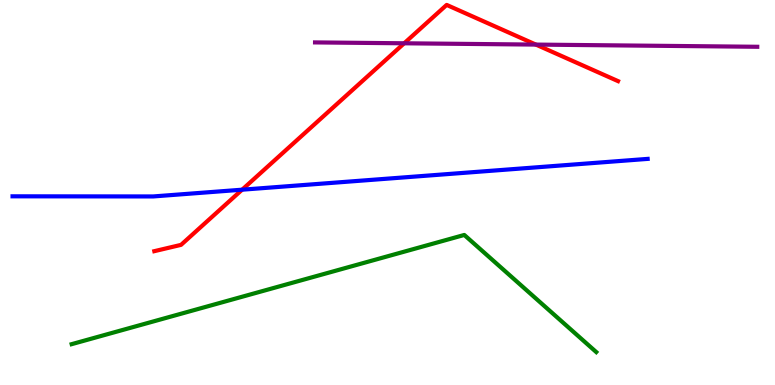[{'lines': ['blue', 'red'], 'intersections': [{'x': 3.12, 'y': 5.07}]}, {'lines': ['green', 'red'], 'intersections': []}, {'lines': ['purple', 'red'], 'intersections': [{'x': 5.22, 'y': 8.88}, {'x': 6.91, 'y': 8.84}]}, {'lines': ['blue', 'green'], 'intersections': []}, {'lines': ['blue', 'purple'], 'intersections': []}, {'lines': ['green', 'purple'], 'intersections': []}]